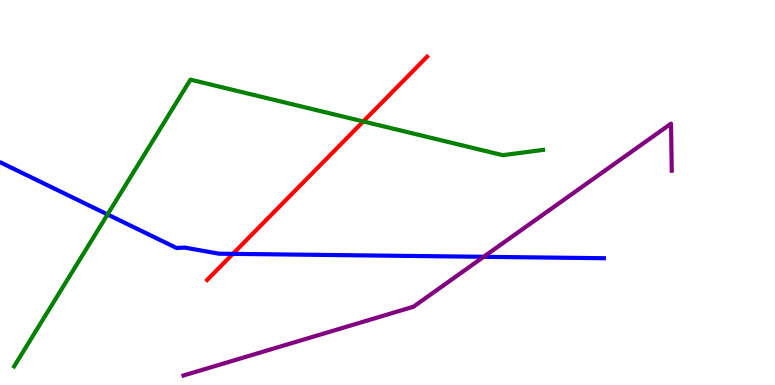[{'lines': ['blue', 'red'], 'intersections': [{'x': 3.0, 'y': 3.41}]}, {'lines': ['green', 'red'], 'intersections': [{'x': 4.69, 'y': 6.85}]}, {'lines': ['purple', 'red'], 'intersections': []}, {'lines': ['blue', 'green'], 'intersections': [{'x': 1.39, 'y': 4.43}]}, {'lines': ['blue', 'purple'], 'intersections': [{'x': 6.24, 'y': 3.33}]}, {'lines': ['green', 'purple'], 'intersections': []}]